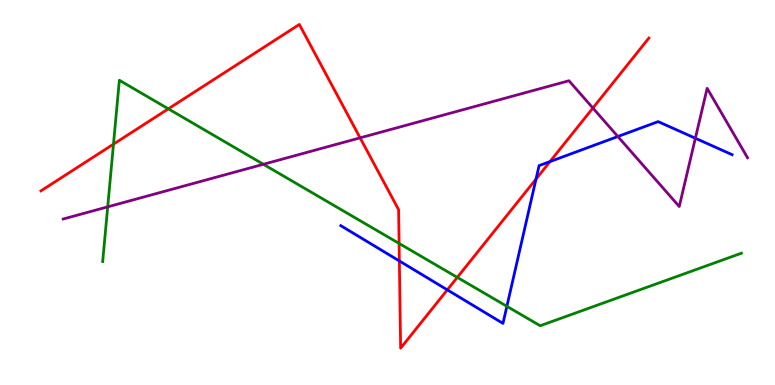[{'lines': ['blue', 'red'], 'intersections': [{'x': 5.15, 'y': 3.22}, {'x': 5.77, 'y': 2.47}, {'x': 6.92, 'y': 5.35}, {'x': 7.1, 'y': 5.8}]}, {'lines': ['green', 'red'], 'intersections': [{'x': 1.46, 'y': 6.26}, {'x': 2.17, 'y': 7.17}, {'x': 5.15, 'y': 3.68}, {'x': 5.9, 'y': 2.8}]}, {'lines': ['purple', 'red'], 'intersections': [{'x': 4.65, 'y': 6.42}, {'x': 7.65, 'y': 7.19}]}, {'lines': ['blue', 'green'], 'intersections': [{'x': 6.54, 'y': 2.04}]}, {'lines': ['blue', 'purple'], 'intersections': [{'x': 7.97, 'y': 6.45}, {'x': 8.97, 'y': 6.41}]}, {'lines': ['green', 'purple'], 'intersections': [{'x': 1.39, 'y': 4.63}, {'x': 3.4, 'y': 5.73}]}]